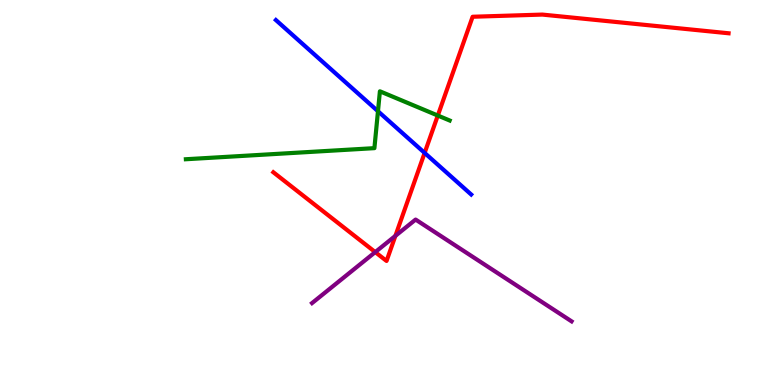[{'lines': ['blue', 'red'], 'intersections': [{'x': 5.48, 'y': 6.03}]}, {'lines': ['green', 'red'], 'intersections': [{'x': 5.65, 'y': 7.0}]}, {'lines': ['purple', 'red'], 'intersections': [{'x': 4.84, 'y': 3.45}, {'x': 5.1, 'y': 3.87}]}, {'lines': ['blue', 'green'], 'intersections': [{'x': 4.88, 'y': 7.11}]}, {'lines': ['blue', 'purple'], 'intersections': []}, {'lines': ['green', 'purple'], 'intersections': []}]